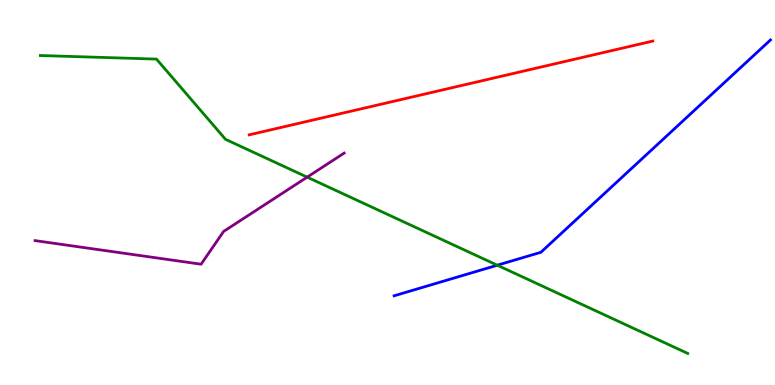[{'lines': ['blue', 'red'], 'intersections': []}, {'lines': ['green', 'red'], 'intersections': []}, {'lines': ['purple', 'red'], 'intersections': []}, {'lines': ['blue', 'green'], 'intersections': [{'x': 6.42, 'y': 3.11}]}, {'lines': ['blue', 'purple'], 'intersections': []}, {'lines': ['green', 'purple'], 'intersections': [{'x': 3.96, 'y': 5.4}]}]